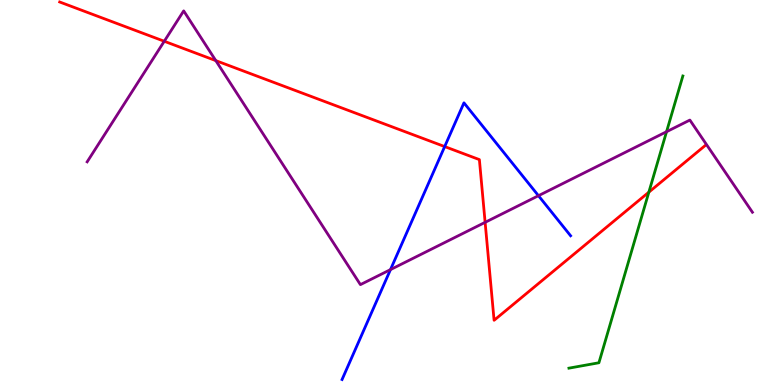[{'lines': ['blue', 'red'], 'intersections': [{'x': 5.74, 'y': 6.19}]}, {'lines': ['green', 'red'], 'intersections': [{'x': 8.37, 'y': 5.01}]}, {'lines': ['purple', 'red'], 'intersections': [{'x': 2.12, 'y': 8.93}, {'x': 2.78, 'y': 8.43}, {'x': 6.26, 'y': 4.22}]}, {'lines': ['blue', 'green'], 'intersections': []}, {'lines': ['blue', 'purple'], 'intersections': [{'x': 5.04, 'y': 3.0}, {'x': 6.95, 'y': 4.92}]}, {'lines': ['green', 'purple'], 'intersections': [{'x': 8.6, 'y': 6.58}]}]